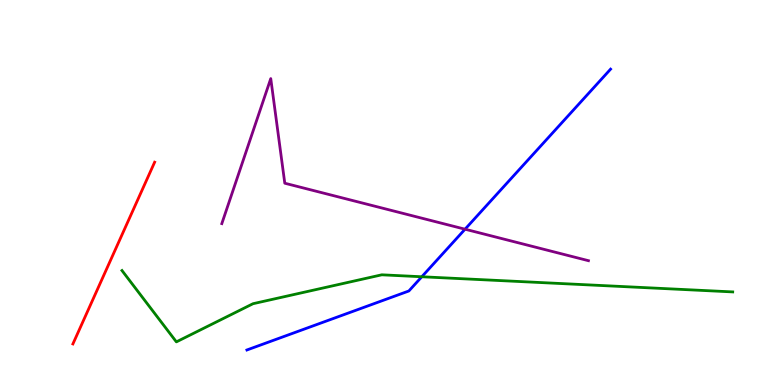[{'lines': ['blue', 'red'], 'intersections': []}, {'lines': ['green', 'red'], 'intersections': []}, {'lines': ['purple', 'red'], 'intersections': []}, {'lines': ['blue', 'green'], 'intersections': [{'x': 5.44, 'y': 2.81}]}, {'lines': ['blue', 'purple'], 'intersections': [{'x': 6.0, 'y': 4.05}]}, {'lines': ['green', 'purple'], 'intersections': []}]